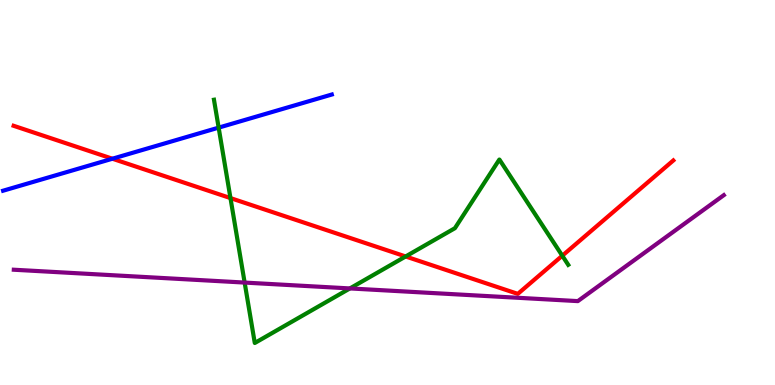[{'lines': ['blue', 'red'], 'intersections': [{'x': 1.45, 'y': 5.88}]}, {'lines': ['green', 'red'], 'intersections': [{'x': 2.97, 'y': 4.86}, {'x': 5.23, 'y': 3.34}, {'x': 7.26, 'y': 3.36}]}, {'lines': ['purple', 'red'], 'intersections': []}, {'lines': ['blue', 'green'], 'intersections': [{'x': 2.82, 'y': 6.68}]}, {'lines': ['blue', 'purple'], 'intersections': []}, {'lines': ['green', 'purple'], 'intersections': [{'x': 3.16, 'y': 2.66}, {'x': 4.51, 'y': 2.51}]}]